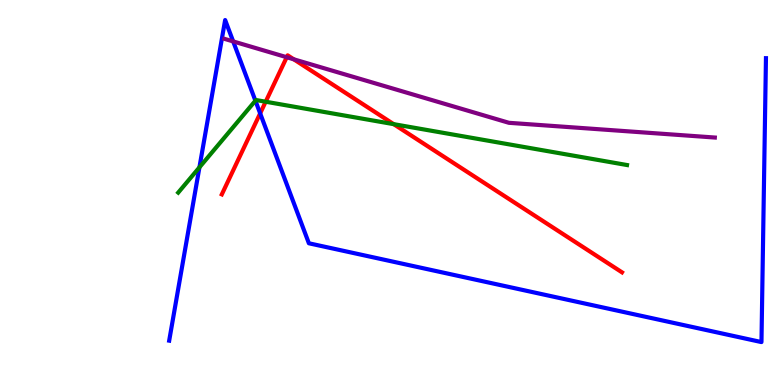[{'lines': ['blue', 'red'], 'intersections': [{'x': 3.36, 'y': 7.06}]}, {'lines': ['green', 'red'], 'intersections': [{'x': 3.43, 'y': 7.36}, {'x': 5.08, 'y': 6.78}]}, {'lines': ['purple', 'red'], 'intersections': [{'x': 3.7, 'y': 8.51}, {'x': 3.79, 'y': 8.46}]}, {'lines': ['blue', 'green'], 'intersections': [{'x': 2.57, 'y': 5.65}, {'x': 3.3, 'y': 7.38}]}, {'lines': ['blue', 'purple'], 'intersections': [{'x': 3.01, 'y': 8.92}]}, {'lines': ['green', 'purple'], 'intersections': []}]